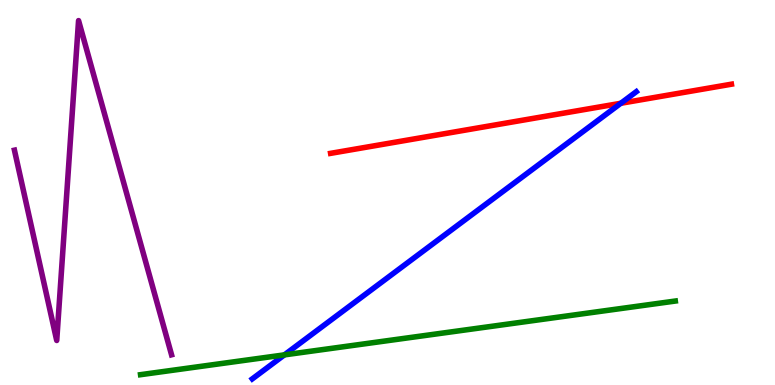[{'lines': ['blue', 'red'], 'intersections': [{'x': 8.01, 'y': 7.32}]}, {'lines': ['green', 'red'], 'intersections': []}, {'lines': ['purple', 'red'], 'intersections': []}, {'lines': ['blue', 'green'], 'intersections': [{'x': 3.67, 'y': 0.782}]}, {'lines': ['blue', 'purple'], 'intersections': []}, {'lines': ['green', 'purple'], 'intersections': []}]